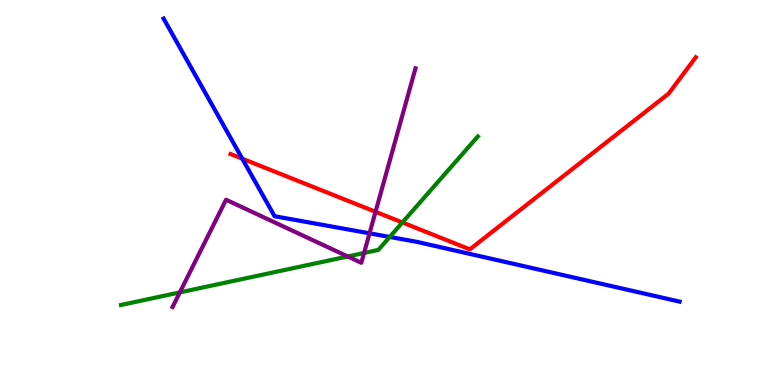[{'lines': ['blue', 'red'], 'intersections': [{'x': 3.13, 'y': 5.88}]}, {'lines': ['green', 'red'], 'intersections': [{'x': 5.19, 'y': 4.22}]}, {'lines': ['purple', 'red'], 'intersections': [{'x': 4.85, 'y': 4.5}]}, {'lines': ['blue', 'green'], 'intersections': [{'x': 5.03, 'y': 3.85}]}, {'lines': ['blue', 'purple'], 'intersections': [{'x': 4.77, 'y': 3.94}]}, {'lines': ['green', 'purple'], 'intersections': [{'x': 2.32, 'y': 2.41}, {'x': 4.49, 'y': 3.34}, {'x': 4.7, 'y': 3.43}]}]